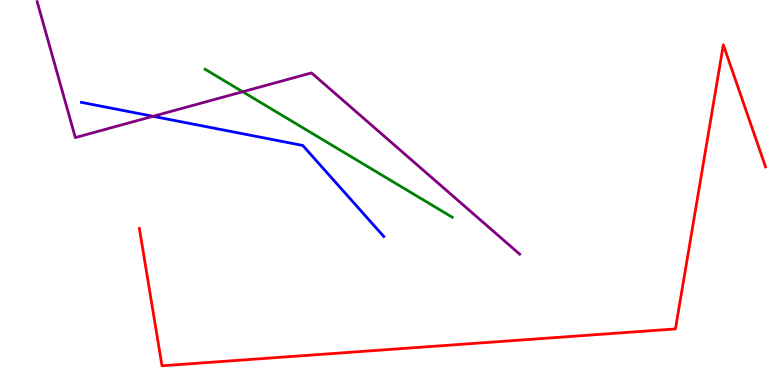[{'lines': ['blue', 'red'], 'intersections': []}, {'lines': ['green', 'red'], 'intersections': []}, {'lines': ['purple', 'red'], 'intersections': []}, {'lines': ['blue', 'green'], 'intersections': []}, {'lines': ['blue', 'purple'], 'intersections': [{'x': 1.97, 'y': 6.98}]}, {'lines': ['green', 'purple'], 'intersections': [{'x': 3.13, 'y': 7.62}]}]